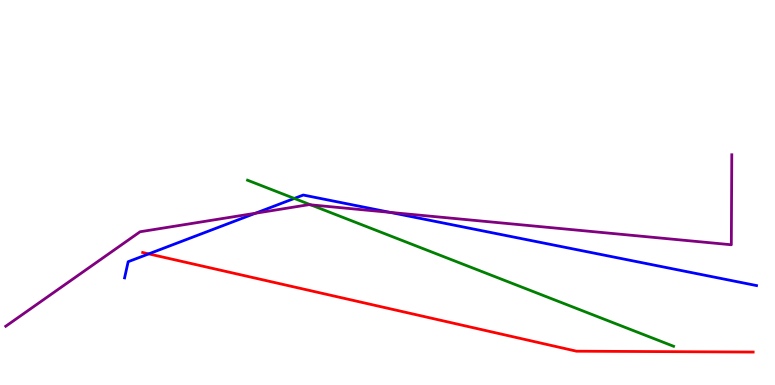[{'lines': ['blue', 'red'], 'intersections': [{'x': 1.92, 'y': 3.41}]}, {'lines': ['green', 'red'], 'intersections': []}, {'lines': ['purple', 'red'], 'intersections': []}, {'lines': ['blue', 'green'], 'intersections': [{'x': 3.8, 'y': 4.85}]}, {'lines': ['blue', 'purple'], 'intersections': [{'x': 3.3, 'y': 4.46}, {'x': 5.03, 'y': 4.48}]}, {'lines': ['green', 'purple'], 'intersections': [{'x': 4.01, 'y': 4.68}]}]